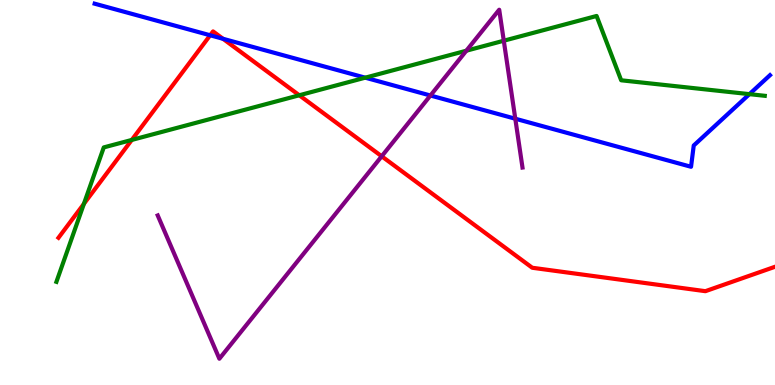[{'lines': ['blue', 'red'], 'intersections': [{'x': 2.71, 'y': 9.08}, {'x': 2.88, 'y': 8.99}]}, {'lines': ['green', 'red'], 'intersections': [{'x': 1.08, 'y': 4.71}, {'x': 1.7, 'y': 6.37}, {'x': 3.86, 'y': 7.53}]}, {'lines': ['purple', 'red'], 'intersections': [{'x': 4.93, 'y': 5.94}]}, {'lines': ['blue', 'green'], 'intersections': [{'x': 4.71, 'y': 7.98}, {'x': 9.67, 'y': 7.55}]}, {'lines': ['blue', 'purple'], 'intersections': [{'x': 5.55, 'y': 7.52}, {'x': 6.65, 'y': 6.92}]}, {'lines': ['green', 'purple'], 'intersections': [{'x': 6.02, 'y': 8.68}, {'x': 6.5, 'y': 8.94}]}]